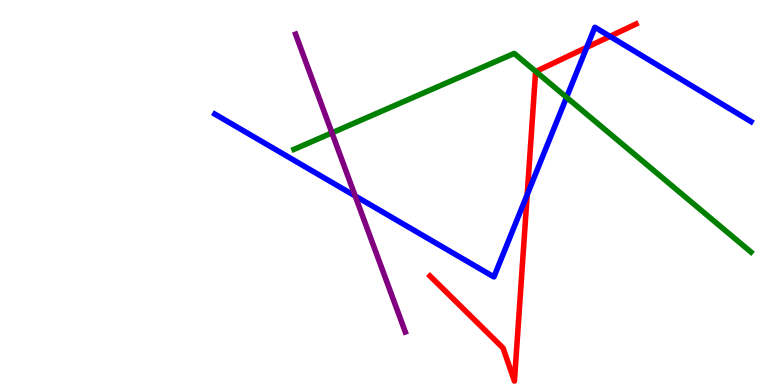[{'lines': ['blue', 'red'], 'intersections': [{'x': 6.8, 'y': 4.94}, {'x': 7.57, 'y': 8.77}, {'x': 7.87, 'y': 9.06}]}, {'lines': ['green', 'red'], 'intersections': [{'x': 6.91, 'y': 8.14}]}, {'lines': ['purple', 'red'], 'intersections': []}, {'lines': ['blue', 'green'], 'intersections': [{'x': 7.31, 'y': 7.47}]}, {'lines': ['blue', 'purple'], 'intersections': [{'x': 4.58, 'y': 4.91}]}, {'lines': ['green', 'purple'], 'intersections': [{'x': 4.28, 'y': 6.55}]}]